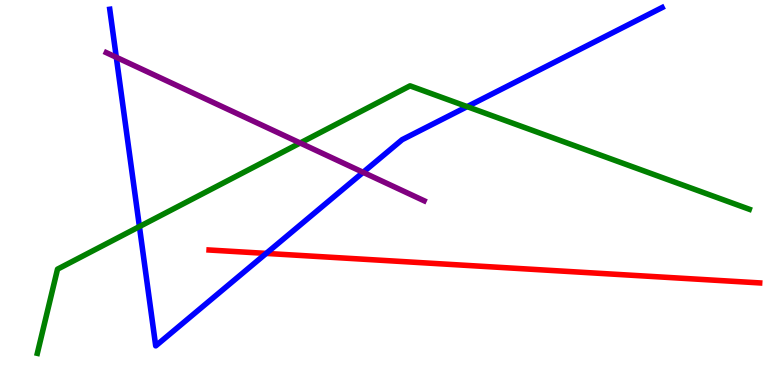[{'lines': ['blue', 'red'], 'intersections': [{'x': 3.44, 'y': 3.42}]}, {'lines': ['green', 'red'], 'intersections': []}, {'lines': ['purple', 'red'], 'intersections': []}, {'lines': ['blue', 'green'], 'intersections': [{'x': 1.8, 'y': 4.11}, {'x': 6.03, 'y': 7.23}]}, {'lines': ['blue', 'purple'], 'intersections': [{'x': 1.5, 'y': 8.51}, {'x': 4.69, 'y': 5.52}]}, {'lines': ['green', 'purple'], 'intersections': [{'x': 3.87, 'y': 6.29}]}]